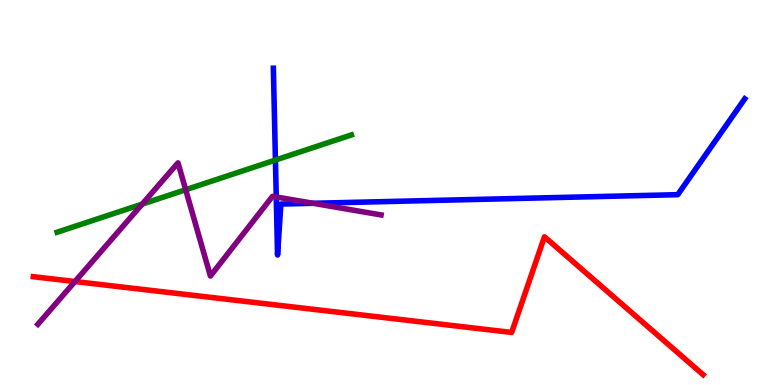[{'lines': ['blue', 'red'], 'intersections': []}, {'lines': ['green', 'red'], 'intersections': []}, {'lines': ['purple', 'red'], 'intersections': [{'x': 0.967, 'y': 2.69}]}, {'lines': ['blue', 'green'], 'intersections': [{'x': 3.55, 'y': 5.84}]}, {'lines': ['blue', 'purple'], 'intersections': [{'x': 3.56, 'y': 4.88}, {'x': 4.04, 'y': 4.72}]}, {'lines': ['green', 'purple'], 'intersections': [{'x': 1.83, 'y': 4.7}, {'x': 2.4, 'y': 5.07}]}]